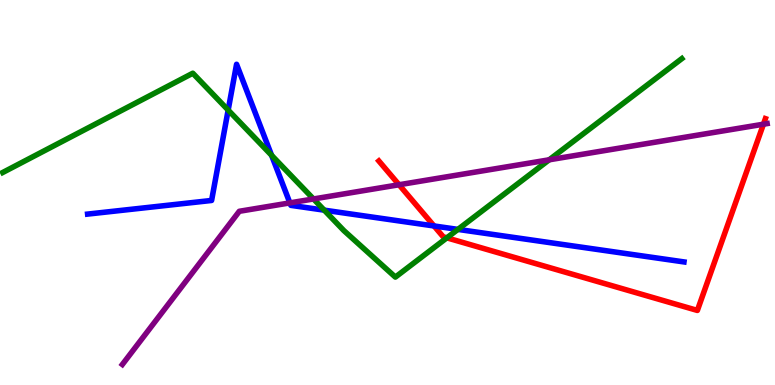[{'lines': ['blue', 'red'], 'intersections': [{'x': 5.6, 'y': 4.13}]}, {'lines': ['green', 'red'], 'intersections': [{'x': 5.77, 'y': 3.82}]}, {'lines': ['purple', 'red'], 'intersections': [{'x': 5.15, 'y': 5.2}, {'x': 9.85, 'y': 6.77}]}, {'lines': ['blue', 'green'], 'intersections': [{'x': 2.94, 'y': 7.14}, {'x': 3.5, 'y': 5.97}, {'x': 4.18, 'y': 4.54}, {'x': 5.91, 'y': 4.04}]}, {'lines': ['blue', 'purple'], 'intersections': [{'x': 3.74, 'y': 4.73}]}, {'lines': ['green', 'purple'], 'intersections': [{'x': 4.05, 'y': 4.83}, {'x': 7.09, 'y': 5.85}]}]